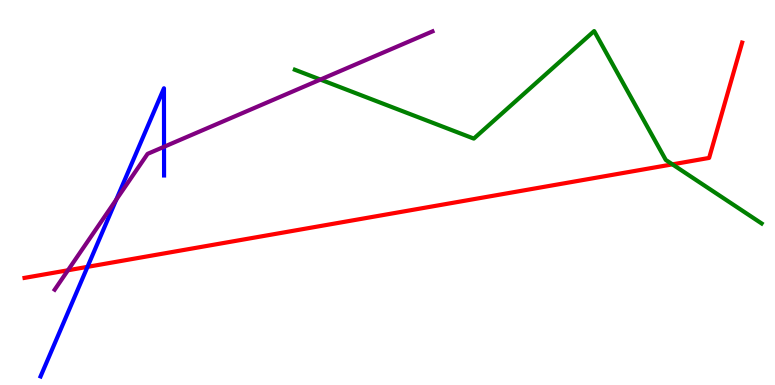[{'lines': ['blue', 'red'], 'intersections': [{'x': 1.13, 'y': 3.07}]}, {'lines': ['green', 'red'], 'intersections': [{'x': 8.68, 'y': 5.73}]}, {'lines': ['purple', 'red'], 'intersections': [{'x': 0.877, 'y': 2.98}]}, {'lines': ['blue', 'green'], 'intersections': []}, {'lines': ['blue', 'purple'], 'intersections': [{'x': 1.5, 'y': 4.81}, {'x': 2.12, 'y': 6.19}]}, {'lines': ['green', 'purple'], 'intersections': [{'x': 4.13, 'y': 7.93}]}]